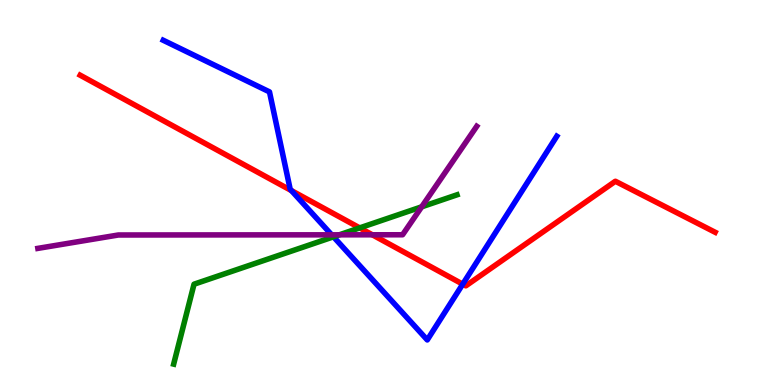[{'lines': ['blue', 'red'], 'intersections': [{'x': 3.76, 'y': 5.05}, {'x': 5.97, 'y': 2.62}]}, {'lines': ['green', 'red'], 'intersections': [{'x': 4.64, 'y': 4.08}]}, {'lines': ['purple', 'red'], 'intersections': [{'x': 4.8, 'y': 3.9}]}, {'lines': ['blue', 'green'], 'intersections': [{'x': 4.3, 'y': 3.85}]}, {'lines': ['blue', 'purple'], 'intersections': [{'x': 4.28, 'y': 3.9}]}, {'lines': ['green', 'purple'], 'intersections': [{'x': 4.38, 'y': 3.9}, {'x': 5.44, 'y': 4.63}]}]